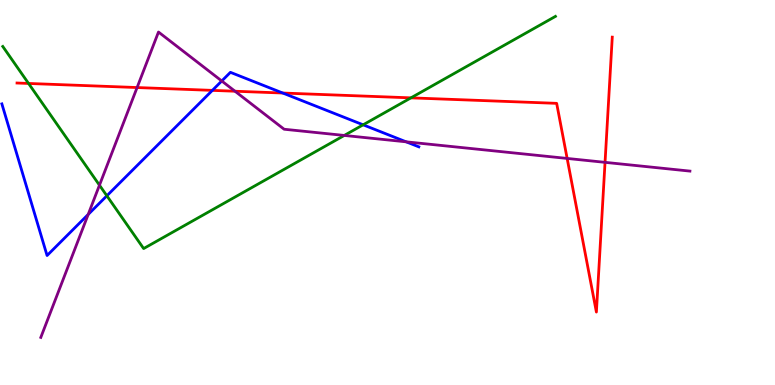[{'lines': ['blue', 'red'], 'intersections': [{'x': 2.74, 'y': 7.65}, {'x': 3.65, 'y': 7.58}]}, {'lines': ['green', 'red'], 'intersections': [{'x': 0.369, 'y': 7.83}, {'x': 5.3, 'y': 7.46}]}, {'lines': ['purple', 'red'], 'intersections': [{'x': 1.77, 'y': 7.73}, {'x': 3.03, 'y': 7.63}, {'x': 7.32, 'y': 5.88}, {'x': 7.81, 'y': 5.78}]}, {'lines': ['blue', 'green'], 'intersections': [{'x': 1.38, 'y': 4.91}, {'x': 4.69, 'y': 6.76}]}, {'lines': ['blue', 'purple'], 'intersections': [{'x': 1.14, 'y': 4.43}, {'x': 2.86, 'y': 7.9}, {'x': 5.24, 'y': 6.32}]}, {'lines': ['green', 'purple'], 'intersections': [{'x': 1.28, 'y': 5.19}, {'x': 4.44, 'y': 6.48}]}]